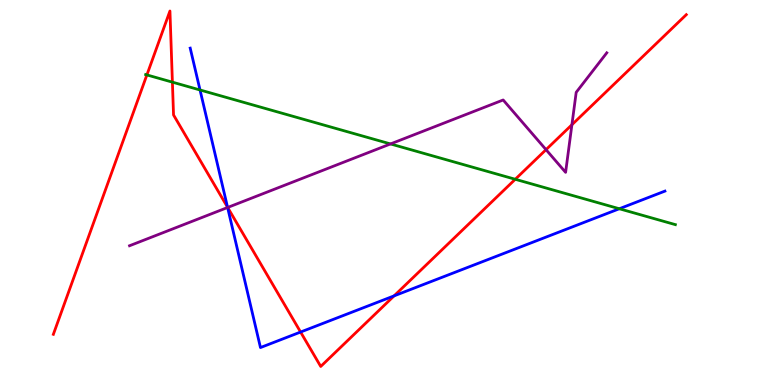[{'lines': ['blue', 'red'], 'intersections': [{'x': 2.94, 'y': 4.62}, {'x': 3.88, 'y': 1.38}, {'x': 5.08, 'y': 2.32}]}, {'lines': ['green', 'red'], 'intersections': [{'x': 1.9, 'y': 8.05}, {'x': 2.22, 'y': 7.87}, {'x': 6.65, 'y': 5.34}]}, {'lines': ['purple', 'red'], 'intersections': [{'x': 2.94, 'y': 4.61}, {'x': 7.05, 'y': 6.11}, {'x': 7.38, 'y': 6.76}]}, {'lines': ['blue', 'green'], 'intersections': [{'x': 2.58, 'y': 7.66}, {'x': 7.99, 'y': 4.58}]}, {'lines': ['blue', 'purple'], 'intersections': [{'x': 2.94, 'y': 4.61}]}, {'lines': ['green', 'purple'], 'intersections': [{'x': 5.04, 'y': 6.26}]}]